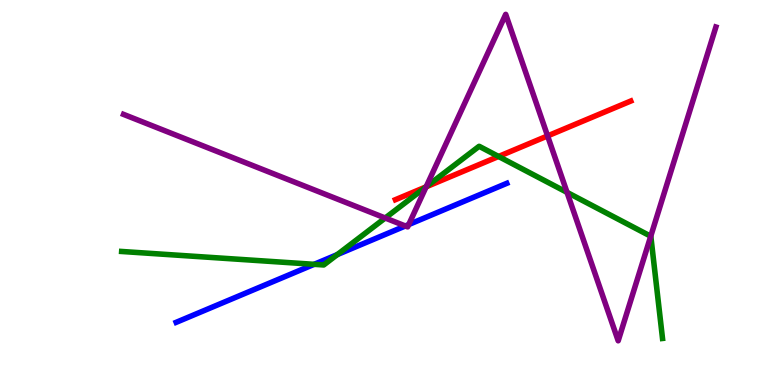[{'lines': ['blue', 'red'], 'intersections': []}, {'lines': ['green', 'red'], 'intersections': [{'x': 5.5, 'y': 5.15}, {'x': 6.43, 'y': 5.94}]}, {'lines': ['purple', 'red'], 'intersections': [{'x': 5.5, 'y': 5.15}, {'x': 7.07, 'y': 6.47}]}, {'lines': ['blue', 'green'], 'intersections': [{'x': 4.05, 'y': 3.13}, {'x': 4.35, 'y': 3.39}]}, {'lines': ['blue', 'purple'], 'intersections': [{'x': 5.23, 'y': 4.13}, {'x': 5.27, 'y': 4.17}]}, {'lines': ['green', 'purple'], 'intersections': [{'x': 4.97, 'y': 4.34}, {'x': 5.5, 'y': 5.15}, {'x': 7.32, 'y': 5.0}, {'x': 8.4, 'y': 3.86}]}]